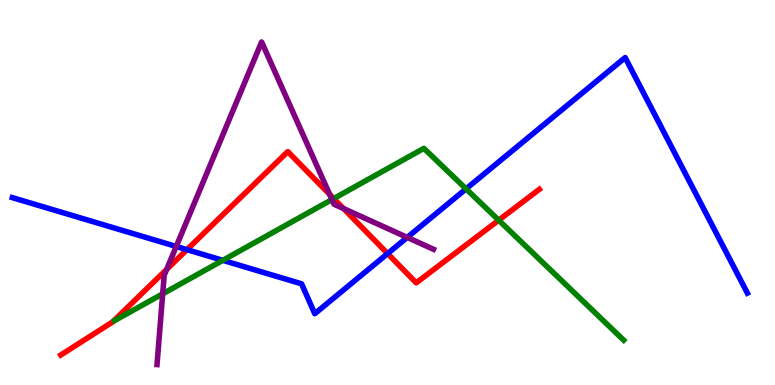[{'lines': ['blue', 'red'], 'intersections': [{'x': 2.41, 'y': 3.52}, {'x': 5.0, 'y': 3.41}]}, {'lines': ['green', 'red'], 'intersections': [{'x': 4.31, 'y': 4.84}, {'x': 6.43, 'y': 4.28}]}, {'lines': ['purple', 'red'], 'intersections': [{'x': 2.15, 'y': 3.0}, {'x': 4.25, 'y': 4.95}, {'x': 4.43, 'y': 4.58}]}, {'lines': ['blue', 'green'], 'intersections': [{'x': 2.87, 'y': 3.24}, {'x': 6.01, 'y': 5.09}]}, {'lines': ['blue', 'purple'], 'intersections': [{'x': 2.27, 'y': 3.6}, {'x': 5.25, 'y': 3.83}]}, {'lines': ['green', 'purple'], 'intersections': [{'x': 2.1, 'y': 2.37}, {'x': 4.28, 'y': 4.82}]}]